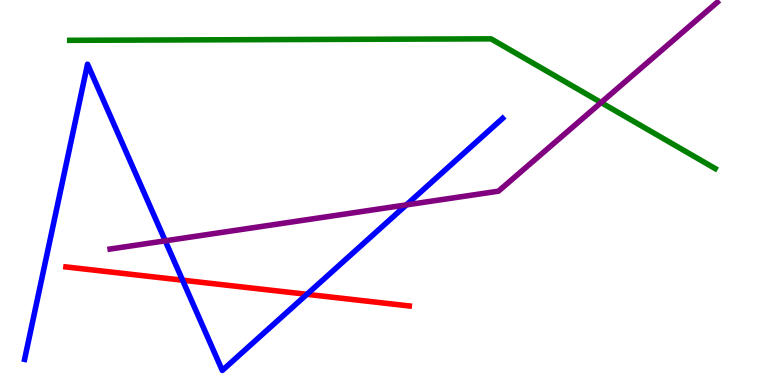[{'lines': ['blue', 'red'], 'intersections': [{'x': 2.36, 'y': 2.72}, {'x': 3.96, 'y': 2.36}]}, {'lines': ['green', 'red'], 'intersections': []}, {'lines': ['purple', 'red'], 'intersections': []}, {'lines': ['blue', 'green'], 'intersections': []}, {'lines': ['blue', 'purple'], 'intersections': [{'x': 2.13, 'y': 3.74}, {'x': 5.24, 'y': 4.68}]}, {'lines': ['green', 'purple'], 'intersections': [{'x': 7.76, 'y': 7.34}]}]